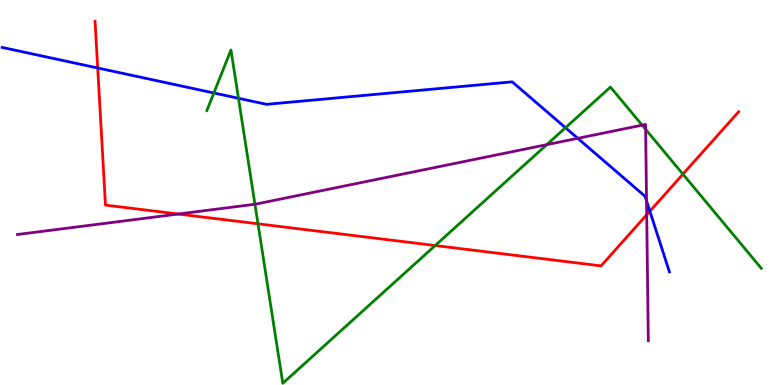[{'lines': ['blue', 'red'], 'intersections': [{'x': 1.26, 'y': 8.23}, {'x': 8.39, 'y': 4.51}]}, {'lines': ['green', 'red'], 'intersections': [{'x': 3.33, 'y': 4.19}, {'x': 5.62, 'y': 3.62}, {'x': 8.81, 'y': 5.48}]}, {'lines': ['purple', 'red'], 'intersections': [{'x': 2.3, 'y': 4.44}, {'x': 8.34, 'y': 4.42}]}, {'lines': ['blue', 'green'], 'intersections': [{'x': 2.76, 'y': 7.58}, {'x': 3.08, 'y': 7.45}, {'x': 7.3, 'y': 6.68}]}, {'lines': ['blue', 'purple'], 'intersections': [{'x': 7.46, 'y': 6.41}, {'x': 8.34, 'y': 4.78}]}, {'lines': ['green', 'purple'], 'intersections': [{'x': 3.29, 'y': 4.69}, {'x': 7.06, 'y': 6.24}, {'x': 8.29, 'y': 6.75}, {'x': 8.33, 'y': 6.64}]}]